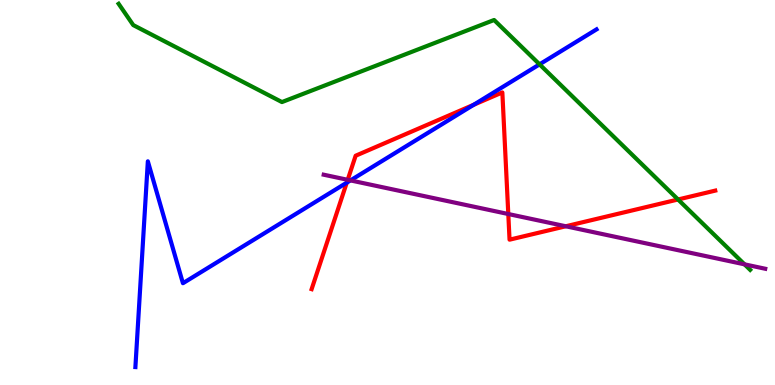[{'lines': ['blue', 'red'], 'intersections': [{'x': 4.47, 'y': 5.26}, {'x': 6.11, 'y': 7.28}]}, {'lines': ['green', 'red'], 'intersections': [{'x': 8.75, 'y': 4.82}]}, {'lines': ['purple', 'red'], 'intersections': [{'x': 4.49, 'y': 5.33}, {'x': 6.56, 'y': 4.44}, {'x': 7.3, 'y': 4.12}]}, {'lines': ['blue', 'green'], 'intersections': [{'x': 6.96, 'y': 8.33}]}, {'lines': ['blue', 'purple'], 'intersections': [{'x': 4.52, 'y': 5.31}]}, {'lines': ['green', 'purple'], 'intersections': [{'x': 9.61, 'y': 3.13}]}]